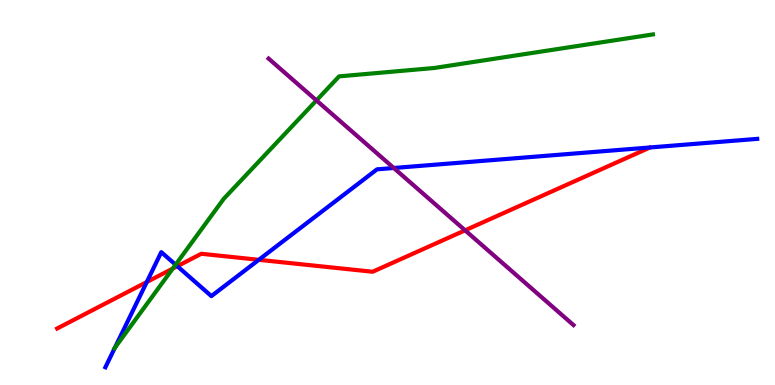[{'lines': ['blue', 'red'], 'intersections': [{'x': 1.89, 'y': 2.67}, {'x': 2.29, 'y': 3.09}, {'x': 3.34, 'y': 3.25}]}, {'lines': ['green', 'red'], 'intersections': [{'x': 2.23, 'y': 3.02}]}, {'lines': ['purple', 'red'], 'intersections': [{'x': 6.0, 'y': 4.02}]}, {'lines': ['blue', 'green'], 'intersections': [{'x': 1.48, 'y': 0.965}, {'x': 2.27, 'y': 3.12}]}, {'lines': ['blue', 'purple'], 'intersections': [{'x': 5.08, 'y': 5.64}]}, {'lines': ['green', 'purple'], 'intersections': [{'x': 4.08, 'y': 7.39}]}]